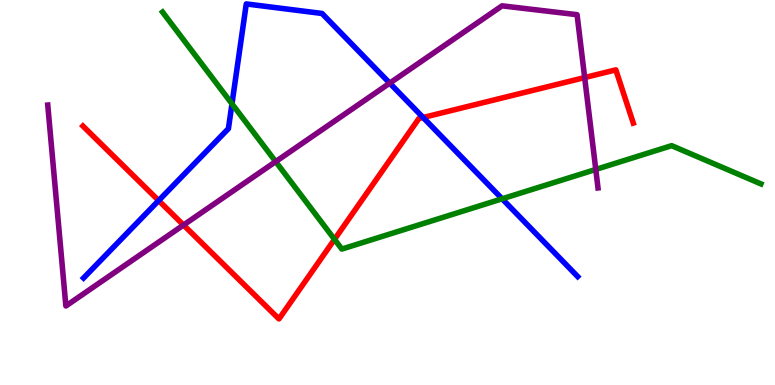[{'lines': ['blue', 'red'], 'intersections': [{'x': 2.05, 'y': 4.79}, {'x': 5.46, 'y': 6.95}]}, {'lines': ['green', 'red'], 'intersections': [{'x': 4.32, 'y': 3.78}]}, {'lines': ['purple', 'red'], 'intersections': [{'x': 2.37, 'y': 4.16}, {'x': 7.54, 'y': 7.99}]}, {'lines': ['blue', 'green'], 'intersections': [{'x': 2.99, 'y': 7.3}, {'x': 6.48, 'y': 4.84}]}, {'lines': ['blue', 'purple'], 'intersections': [{'x': 5.03, 'y': 7.84}]}, {'lines': ['green', 'purple'], 'intersections': [{'x': 3.56, 'y': 5.8}, {'x': 7.69, 'y': 5.6}]}]